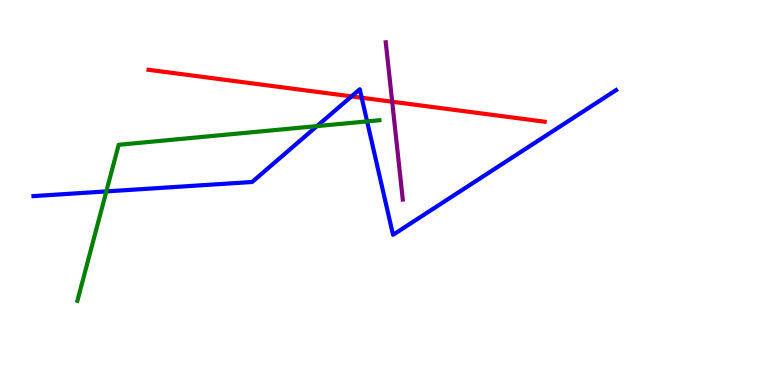[{'lines': ['blue', 'red'], 'intersections': [{'x': 4.54, 'y': 7.5}, {'x': 4.67, 'y': 7.46}]}, {'lines': ['green', 'red'], 'intersections': []}, {'lines': ['purple', 'red'], 'intersections': [{'x': 5.06, 'y': 7.36}]}, {'lines': ['blue', 'green'], 'intersections': [{'x': 1.37, 'y': 5.03}, {'x': 4.09, 'y': 6.72}, {'x': 4.74, 'y': 6.85}]}, {'lines': ['blue', 'purple'], 'intersections': []}, {'lines': ['green', 'purple'], 'intersections': []}]